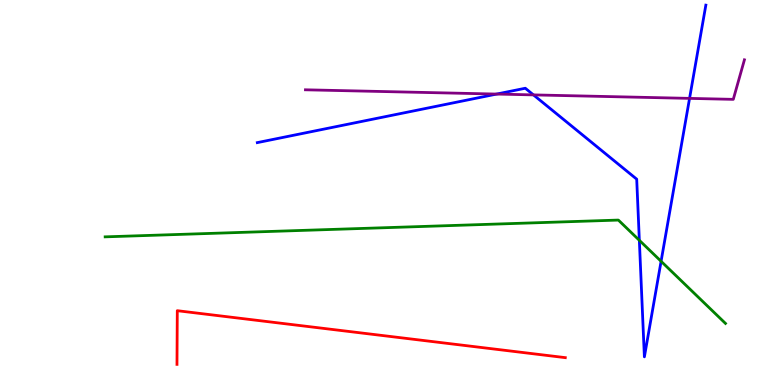[{'lines': ['blue', 'red'], 'intersections': []}, {'lines': ['green', 'red'], 'intersections': []}, {'lines': ['purple', 'red'], 'intersections': []}, {'lines': ['blue', 'green'], 'intersections': [{'x': 8.25, 'y': 3.76}, {'x': 8.53, 'y': 3.21}]}, {'lines': ['blue', 'purple'], 'intersections': [{'x': 6.41, 'y': 7.56}, {'x': 6.88, 'y': 7.54}, {'x': 8.9, 'y': 7.44}]}, {'lines': ['green', 'purple'], 'intersections': []}]